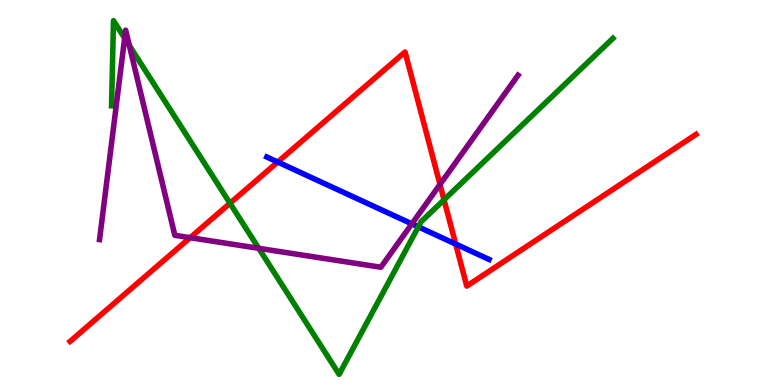[{'lines': ['blue', 'red'], 'intersections': [{'x': 3.58, 'y': 5.79}, {'x': 5.88, 'y': 3.66}]}, {'lines': ['green', 'red'], 'intersections': [{'x': 2.97, 'y': 4.72}, {'x': 5.73, 'y': 4.81}]}, {'lines': ['purple', 'red'], 'intersections': [{'x': 2.45, 'y': 3.83}, {'x': 5.68, 'y': 5.21}]}, {'lines': ['blue', 'green'], 'intersections': [{'x': 5.4, 'y': 4.11}]}, {'lines': ['blue', 'purple'], 'intersections': [{'x': 5.31, 'y': 4.19}]}, {'lines': ['green', 'purple'], 'intersections': [{'x': 1.61, 'y': 9.01}, {'x': 1.67, 'y': 8.82}, {'x': 3.34, 'y': 3.55}]}]